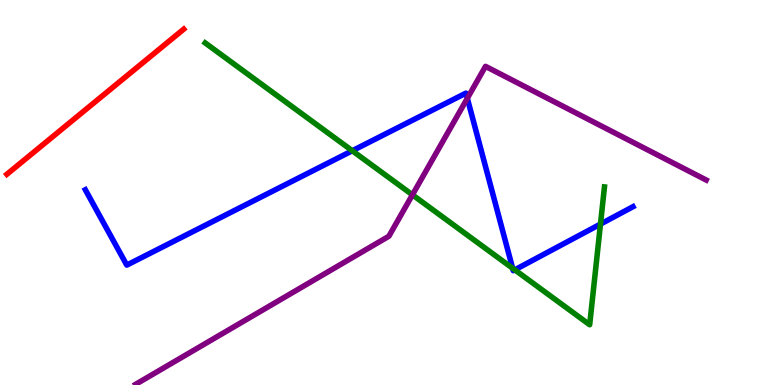[{'lines': ['blue', 'red'], 'intersections': []}, {'lines': ['green', 'red'], 'intersections': []}, {'lines': ['purple', 'red'], 'intersections': []}, {'lines': ['blue', 'green'], 'intersections': [{'x': 4.55, 'y': 6.08}, {'x': 6.61, 'y': 3.03}, {'x': 6.64, 'y': 2.99}, {'x': 7.75, 'y': 4.18}]}, {'lines': ['blue', 'purple'], 'intersections': [{'x': 6.03, 'y': 7.45}]}, {'lines': ['green', 'purple'], 'intersections': [{'x': 5.32, 'y': 4.94}]}]